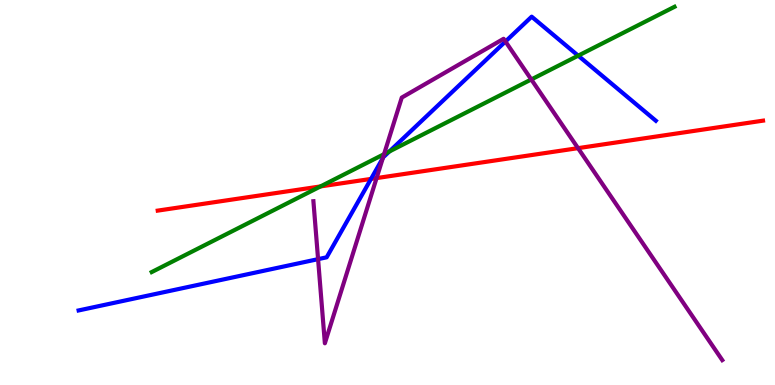[{'lines': ['blue', 'red'], 'intersections': [{'x': 4.79, 'y': 5.35}]}, {'lines': ['green', 'red'], 'intersections': [{'x': 4.14, 'y': 5.16}]}, {'lines': ['purple', 'red'], 'intersections': [{'x': 4.86, 'y': 5.37}, {'x': 7.46, 'y': 6.15}]}, {'lines': ['blue', 'green'], 'intersections': [{'x': 5.02, 'y': 6.07}, {'x': 7.46, 'y': 8.55}]}, {'lines': ['blue', 'purple'], 'intersections': [{'x': 4.1, 'y': 3.27}, {'x': 4.94, 'y': 5.9}, {'x': 6.52, 'y': 8.92}]}, {'lines': ['green', 'purple'], 'intersections': [{'x': 4.96, 'y': 6.0}, {'x': 6.86, 'y': 7.94}]}]